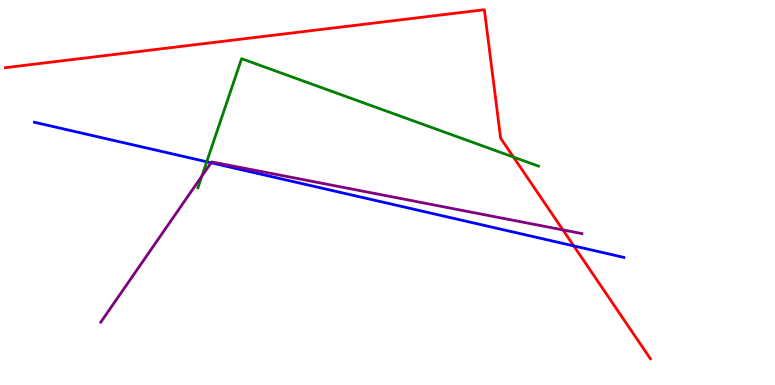[{'lines': ['blue', 'red'], 'intersections': [{'x': 7.4, 'y': 3.61}]}, {'lines': ['green', 'red'], 'intersections': [{'x': 6.63, 'y': 5.92}]}, {'lines': ['purple', 'red'], 'intersections': [{'x': 7.26, 'y': 4.03}]}, {'lines': ['blue', 'green'], 'intersections': [{'x': 2.67, 'y': 5.8}]}, {'lines': ['blue', 'purple'], 'intersections': [{'x': 2.72, 'y': 5.77}]}, {'lines': ['green', 'purple'], 'intersections': [{'x': 2.6, 'y': 5.43}]}]